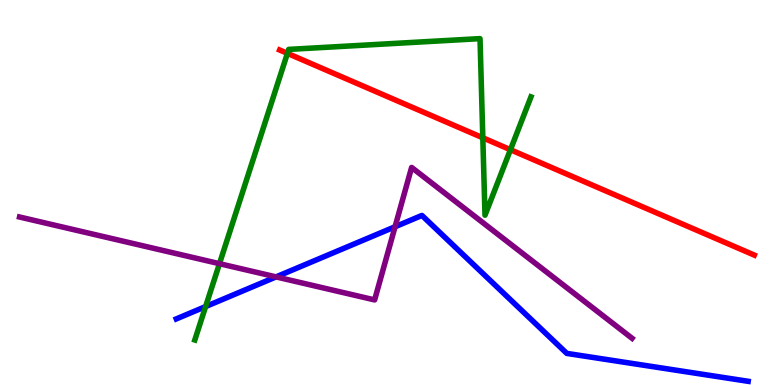[{'lines': ['blue', 'red'], 'intersections': []}, {'lines': ['green', 'red'], 'intersections': [{'x': 3.71, 'y': 8.61}, {'x': 6.23, 'y': 6.42}, {'x': 6.59, 'y': 6.11}]}, {'lines': ['purple', 'red'], 'intersections': []}, {'lines': ['blue', 'green'], 'intersections': [{'x': 2.65, 'y': 2.04}]}, {'lines': ['blue', 'purple'], 'intersections': [{'x': 3.56, 'y': 2.81}, {'x': 5.1, 'y': 4.11}]}, {'lines': ['green', 'purple'], 'intersections': [{'x': 2.83, 'y': 3.15}]}]